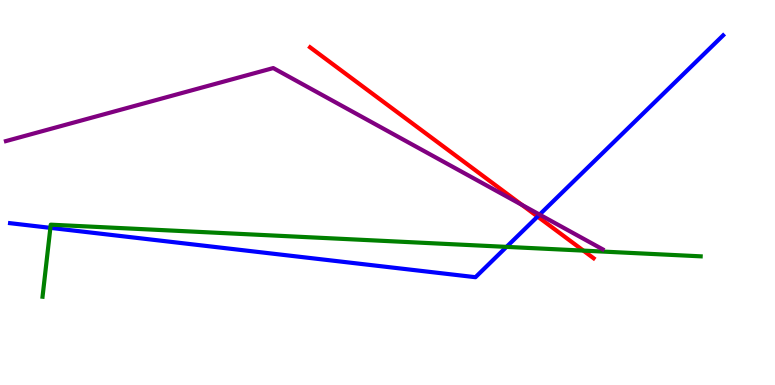[{'lines': ['blue', 'red'], 'intersections': [{'x': 6.94, 'y': 4.38}]}, {'lines': ['green', 'red'], 'intersections': [{'x': 7.53, 'y': 3.49}]}, {'lines': ['purple', 'red'], 'intersections': [{'x': 6.73, 'y': 4.68}]}, {'lines': ['blue', 'green'], 'intersections': [{'x': 0.65, 'y': 4.08}, {'x': 6.54, 'y': 3.59}]}, {'lines': ['blue', 'purple'], 'intersections': [{'x': 6.96, 'y': 4.43}]}, {'lines': ['green', 'purple'], 'intersections': []}]